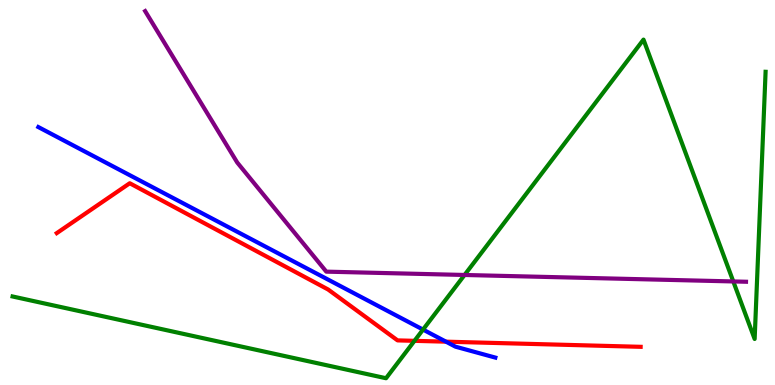[{'lines': ['blue', 'red'], 'intersections': [{'x': 5.75, 'y': 1.13}]}, {'lines': ['green', 'red'], 'intersections': [{'x': 5.35, 'y': 1.15}]}, {'lines': ['purple', 'red'], 'intersections': []}, {'lines': ['blue', 'green'], 'intersections': [{'x': 5.46, 'y': 1.44}]}, {'lines': ['blue', 'purple'], 'intersections': []}, {'lines': ['green', 'purple'], 'intersections': [{'x': 5.99, 'y': 2.86}, {'x': 9.46, 'y': 2.69}]}]